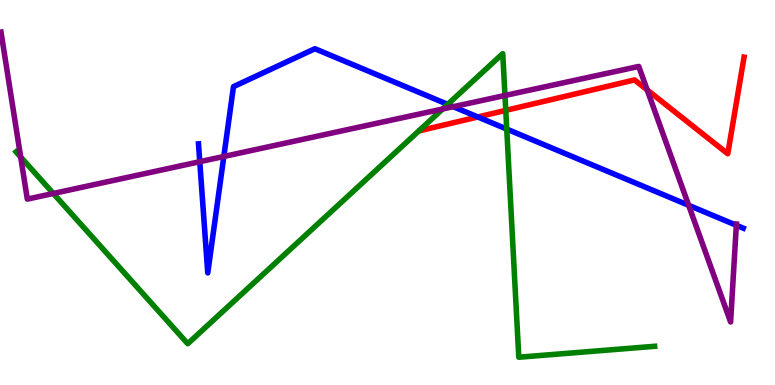[{'lines': ['blue', 'red'], 'intersections': [{'x': 6.17, 'y': 6.96}]}, {'lines': ['green', 'red'], 'intersections': [{'x': 6.53, 'y': 7.13}]}, {'lines': ['purple', 'red'], 'intersections': [{'x': 8.35, 'y': 7.66}]}, {'lines': ['blue', 'green'], 'intersections': [{'x': 5.78, 'y': 7.29}, {'x': 6.54, 'y': 6.65}]}, {'lines': ['blue', 'purple'], 'intersections': [{'x': 2.58, 'y': 5.8}, {'x': 2.89, 'y': 5.94}, {'x': 5.85, 'y': 7.23}, {'x': 8.89, 'y': 4.67}, {'x': 9.5, 'y': 4.15}]}, {'lines': ['green', 'purple'], 'intersections': [{'x': 0.267, 'y': 5.92}, {'x': 0.688, 'y': 4.97}, {'x': 5.71, 'y': 7.17}, {'x': 6.52, 'y': 7.52}]}]